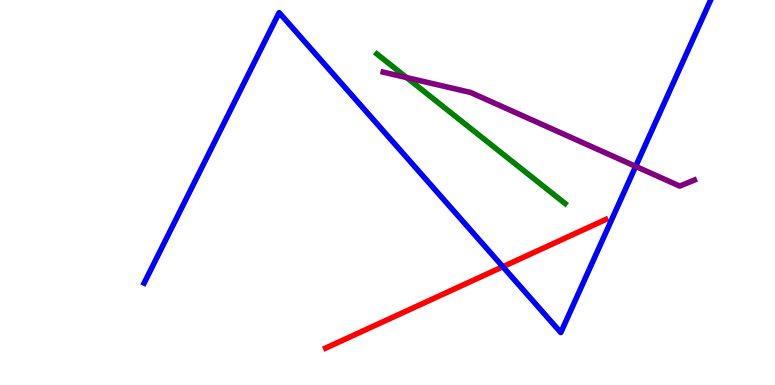[{'lines': ['blue', 'red'], 'intersections': [{'x': 6.49, 'y': 3.07}]}, {'lines': ['green', 'red'], 'intersections': []}, {'lines': ['purple', 'red'], 'intersections': []}, {'lines': ['blue', 'green'], 'intersections': []}, {'lines': ['blue', 'purple'], 'intersections': [{'x': 8.2, 'y': 5.68}]}, {'lines': ['green', 'purple'], 'intersections': [{'x': 5.25, 'y': 7.99}]}]